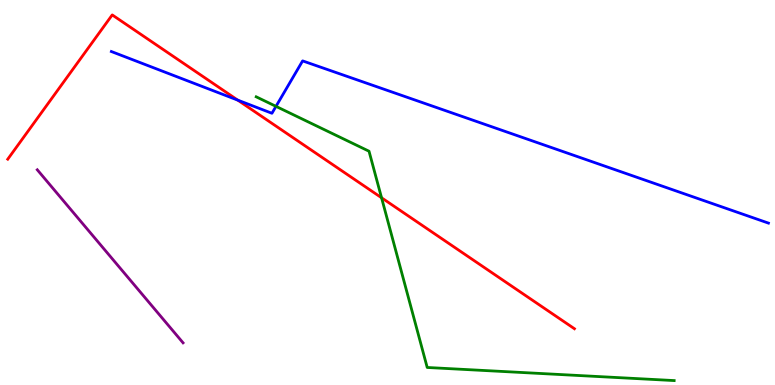[{'lines': ['blue', 'red'], 'intersections': [{'x': 3.07, 'y': 7.4}]}, {'lines': ['green', 'red'], 'intersections': [{'x': 4.92, 'y': 4.86}]}, {'lines': ['purple', 'red'], 'intersections': []}, {'lines': ['blue', 'green'], 'intersections': [{'x': 3.56, 'y': 7.24}]}, {'lines': ['blue', 'purple'], 'intersections': []}, {'lines': ['green', 'purple'], 'intersections': []}]